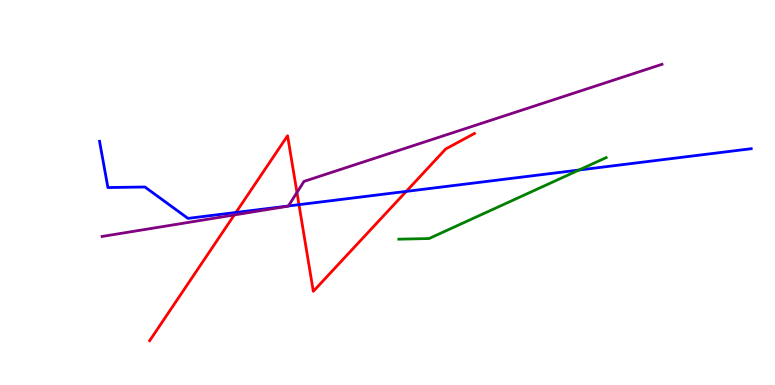[{'lines': ['blue', 'red'], 'intersections': [{'x': 3.04, 'y': 4.48}, {'x': 3.86, 'y': 4.68}, {'x': 5.24, 'y': 5.03}]}, {'lines': ['green', 'red'], 'intersections': []}, {'lines': ['purple', 'red'], 'intersections': [{'x': 3.02, 'y': 4.42}, {'x': 3.83, 'y': 5.0}]}, {'lines': ['blue', 'green'], 'intersections': [{'x': 7.47, 'y': 5.58}]}, {'lines': ['blue', 'purple'], 'intersections': [{'x': 3.72, 'y': 4.65}]}, {'lines': ['green', 'purple'], 'intersections': []}]